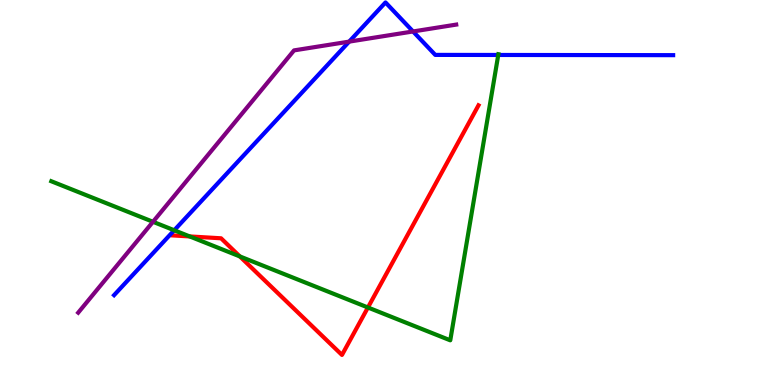[{'lines': ['blue', 'red'], 'intersections': []}, {'lines': ['green', 'red'], 'intersections': [{'x': 2.45, 'y': 3.86}, {'x': 3.09, 'y': 3.34}, {'x': 4.75, 'y': 2.01}]}, {'lines': ['purple', 'red'], 'intersections': []}, {'lines': ['blue', 'green'], 'intersections': [{'x': 2.25, 'y': 4.02}, {'x': 6.43, 'y': 8.57}]}, {'lines': ['blue', 'purple'], 'intersections': [{'x': 4.51, 'y': 8.92}, {'x': 5.33, 'y': 9.18}]}, {'lines': ['green', 'purple'], 'intersections': [{'x': 1.97, 'y': 4.24}]}]